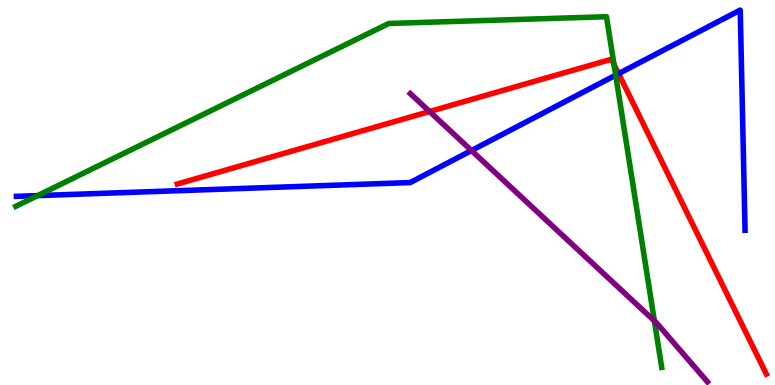[{'lines': ['blue', 'red'], 'intersections': [{'x': 7.98, 'y': 8.09}]}, {'lines': ['green', 'red'], 'intersections': [{'x': 7.92, 'y': 8.33}]}, {'lines': ['purple', 'red'], 'intersections': [{'x': 5.54, 'y': 7.1}]}, {'lines': ['blue', 'green'], 'intersections': [{'x': 0.486, 'y': 4.92}, {'x': 7.94, 'y': 8.05}]}, {'lines': ['blue', 'purple'], 'intersections': [{'x': 6.08, 'y': 6.09}]}, {'lines': ['green', 'purple'], 'intersections': [{'x': 8.44, 'y': 1.67}]}]